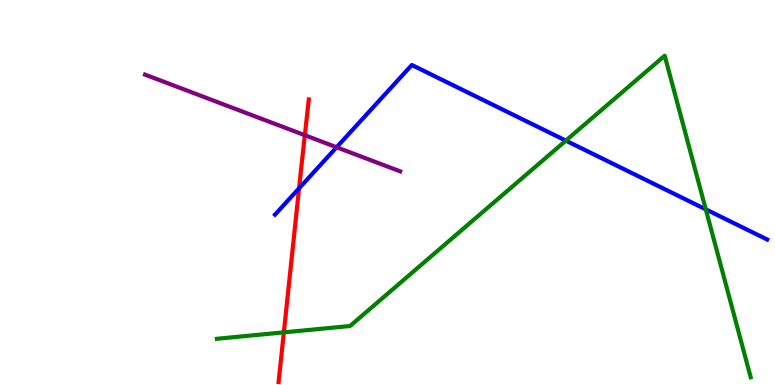[{'lines': ['blue', 'red'], 'intersections': [{'x': 3.86, 'y': 5.11}]}, {'lines': ['green', 'red'], 'intersections': [{'x': 3.66, 'y': 1.37}]}, {'lines': ['purple', 'red'], 'intersections': [{'x': 3.93, 'y': 6.49}]}, {'lines': ['blue', 'green'], 'intersections': [{'x': 7.3, 'y': 6.35}, {'x': 9.11, 'y': 4.56}]}, {'lines': ['blue', 'purple'], 'intersections': [{'x': 4.34, 'y': 6.17}]}, {'lines': ['green', 'purple'], 'intersections': []}]